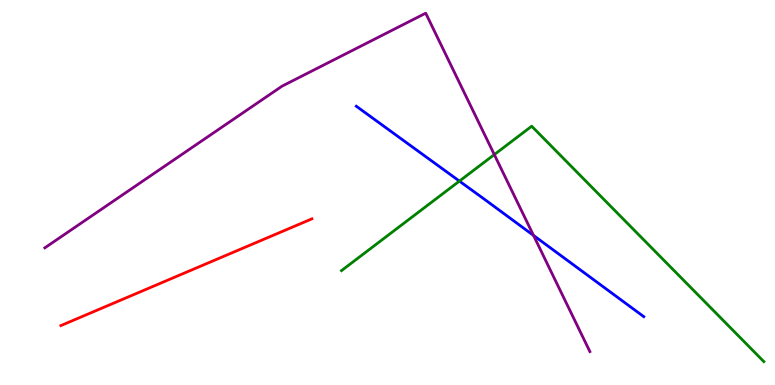[{'lines': ['blue', 'red'], 'intersections': []}, {'lines': ['green', 'red'], 'intersections': []}, {'lines': ['purple', 'red'], 'intersections': []}, {'lines': ['blue', 'green'], 'intersections': [{'x': 5.93, 'y': 5.3}]}, {'lines': ['blue', 'purple'], 'intersections': [{'x': 6.88, 'y': 3.89}]}, {'lines': ['green', 'purple'], 'intersections': [{'x': 6.38, 'y': 5.98}]}]